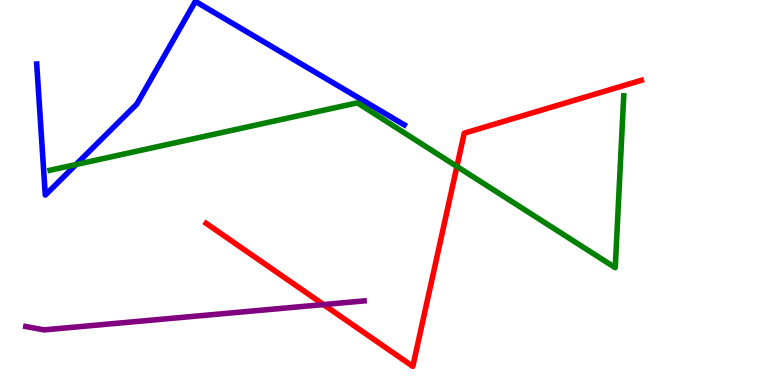[{'lines': ['blue', 'red'], 'intersections': []}, {'lines': ['green', 'red'], 'intersections': [{'x': 5.9, 'y': 5.68}]}, {'lines': ['purple', 'red'], 'intersections': [{'x': 4.17, 'y': 2.09}]}, {'lines': ['blue', 'green'], 'intersections': [{'x': 0.981, 'y': 5.73}]}, {'lines': ['blue', 'purple'], 'intersections': []}, {'lines': ['green', 'purple'], 'intersections': []}]